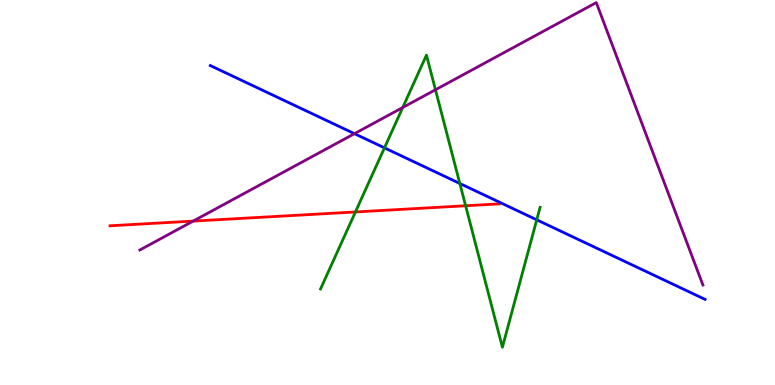[{'lines': ['blue', 'red'], 'intersections': []}, {'lines': ['green', 'red'], 'intersections': [{'x': 4.59, 'y': 4.49}, {'x': 6.01, 'y': 4.66}]}, {'lines': ['purple', 'red'], 'intersections': [{'x': 2.49, 'y': 4.26}]}, {'lines': ['blue', 'green'], 'intersections': [{'x': 4.96, 'y': 6.16}, {'x': 5.93, 'y': 5.23}, {'x': 6.93, 'y': 4.29}]}, {'lines': ['blue', 'purple'], 'intersections': [{'x': 4.57, 'y': 6.53}]}, {'lines': ['green', 'purple'], 'intersections': [{'x': 5.2, 'y': 7.21}, {'x': 5.62, 'y': 7.67}]}]